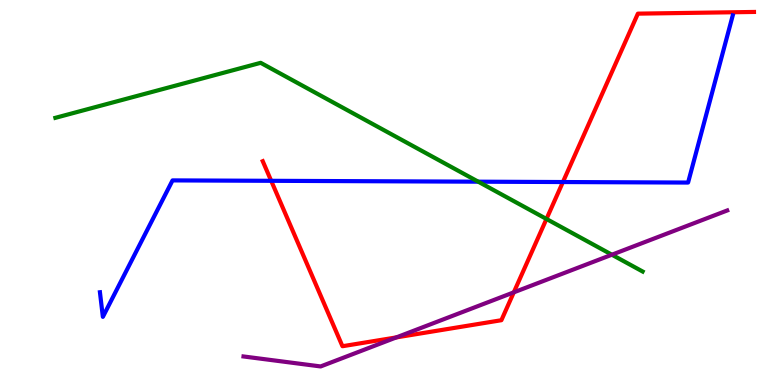[{'lines': ['blue', 'red'], 'intersections': [{'x': 3.5, 'y': 5.3}, {'x': 7.26, 'y': 5.27}]}, {'lines': ['green', 'red'], 'intersections': [{'x': 7.05, 'y': 4.31}]}, {'lines': ['purple', 'red'], 'intersections': [{'x': 5.11, 'y': 1.24}, {'x': 6.63, 'y': 2.41}]}, {'lines': ['blue', 'green'], 'intersections': [{'x': 6.17, 'y': 5.28}]}, {'lines': ['blue', 'purple'], 'intersections': []}, {'lines': ['green', 'purple'], 'intersections': [{'x': 7.9, 'y': 3.38}]}]